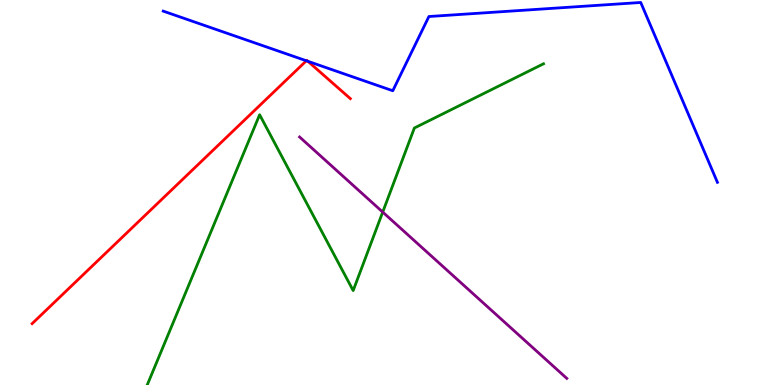[{'lines': ['blue', 'red'], 'intersections': [{'x': 3.95, 'y': 8.42}, {'x': 3.97, 'y': 8.41}]}, {'lines': ['green', 'red'], 'intersections': []}, {'lines': ['purple', 'red'], 'intersections': []}, {'lines': ['blue', 'green'], 'intersections': []}, {'lines': ['blue', 'purple'], 'intersections': []}, {'lines': ['green', 'purple'], 'intersections': [{'x': 4.94, 'y': 4.49}]}]